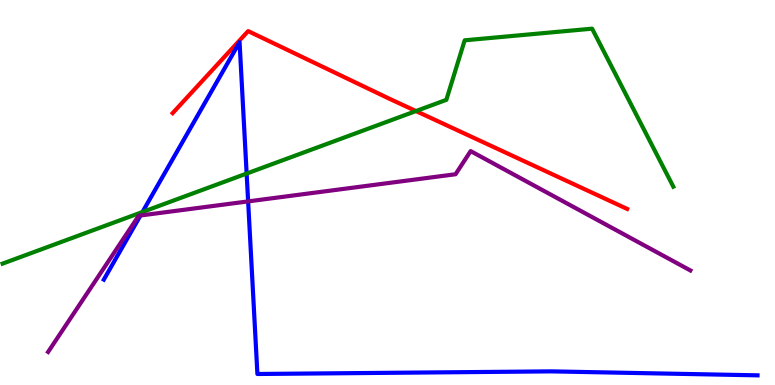[{'lines': ['blue', 'red'], 'intersections': []}, {'lines': ['green', 'red'], 'intersections': [{'x': 5.37, 'y': 7.12}]}, {'lines': ['purple', 'red'], 'intersections': []}, {'lines': ['blue', 'green'], 'intersections': [{'x': 1.84, 'y': 4.49}, {'x': 3.18, 'y': 5.49}]}, {'lines': ['blue', 'purple'], 'intersections': [{'x': 1.81, 'y': 4.4}, {'x': 3.2, 'y': 4.77}]}, {'lines': ['green', 'purple'], 'intersections': []}]